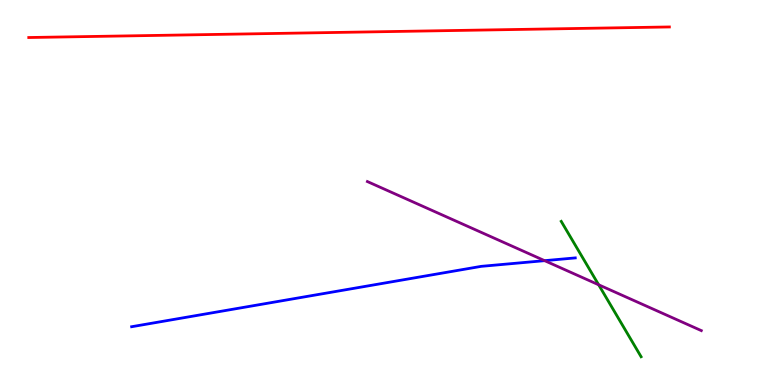[{'lines': ['blue', 'red'], 'intersections': []}, {'lines': ['green', 'red'], 'intersections': []}, {'lines': ['purple', 'red'], 'intersections': []}, {'lines': ['blue', 'green'], 'intersections': []}, {'lines': ['blue', 'purple'], 'intersections': [{'x': 7.03, 'y': 3.23}]}, {'lines': ['green', 'purple'], 'intersections': [{'x': 7.72, 'y': 2.6}]}]